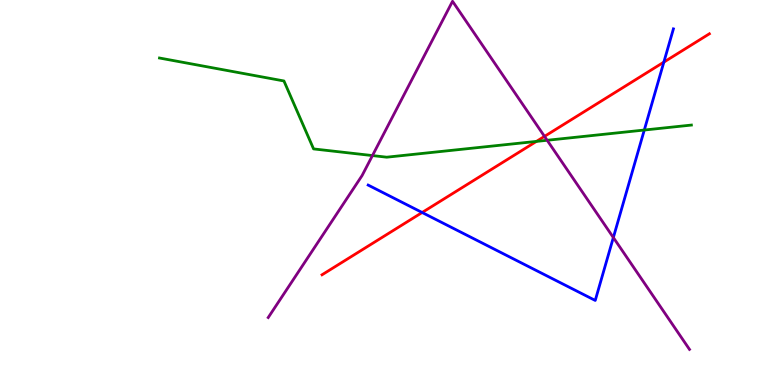[{'lines': ['blue', 'red'], 'intersections': [{'x': 5.45, 'y': 4.48}, {'x': 8.57, 'y': 8.39}]}, {'lines': ['green', 'red'], 'intersections': [{'x': 6.92, 'y': 6.33}]}, {'lines': ['purple', 'red'], 'intersections': [{'x': 7.03, 'y': 6.46}]}, {'lines': ['blue', 'green'], 'intersections': [{'x': 8.31, 'y': 6.62}]}, {'lines': ['blue', 'purple'], 'intersections': [{'x': 7.91, 'y': 3.83}]}, {'lines': ['green', 'purple'], 'intersections': [{'x': 4.81, 'y': 5.96}, {'x': 7.06, 'y': 6.36}]}]